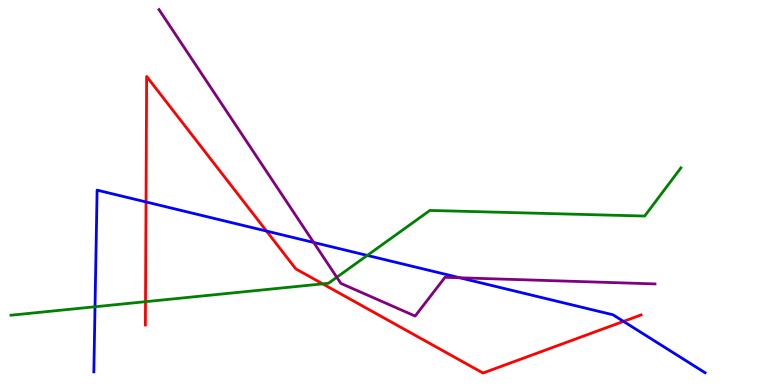[{'lines': ['blue', 'red'], 'intersections': [{'x': 1.88, 'y': 4.75}, {'x': 3.44, 'y': 4.0}, {'x': 8.04, 'y': 1.65}]}, {'lines': ['green', 'red'], 'intersections': [{'x': 1.88, 'y': 2.16}, {'x': 4.16, 'y': 2.63}]}, {'lines': ['purple', 'red'], 'intersections': []}, {'lines': ['blue', 'green'], 'intersections': [{'x': 1.23, 'y': 2.03}, {'x': 4.74, 'y': 3.37}]}, {'lines': ['blue', 'purple'], 'intersections': [{'x': 4.05, 'y': 3.7}, {'x': 5.93, 'y': 2.79}]}, {'lines': ['green', 'purple'], 'intersections': [{'x': 4.35, 'y': 2.8}]}]